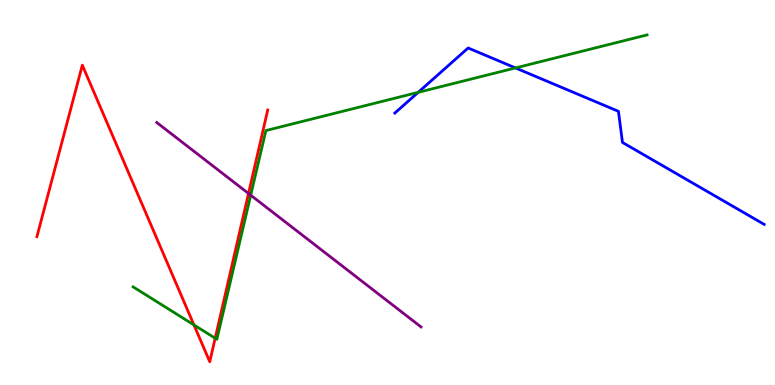[{'lines': ['blue', 'red'], 'intersections': []}, {'lines': ['green', 'red'], 'intersections': [{'x': 2.5, 'y': 1.56}, {'x': 2.78, 'y': 1.22}]}, {'lines': ['purple', 'red'], 'intersections': [{'x': 3.21, 'y': 4.97}]}, {'lines': ['blue', 'green'], 'intersections': [{'x': 5.4, 'y': 7.6}, {'x': 6.65, 'y': 8.24}]}, {'lines': ['blue', 'purple'], 'intersections': []}, {'lines': ['green', 'purple'], 'intersections': [{'x': 3.23, 'y': 4.93}]}]